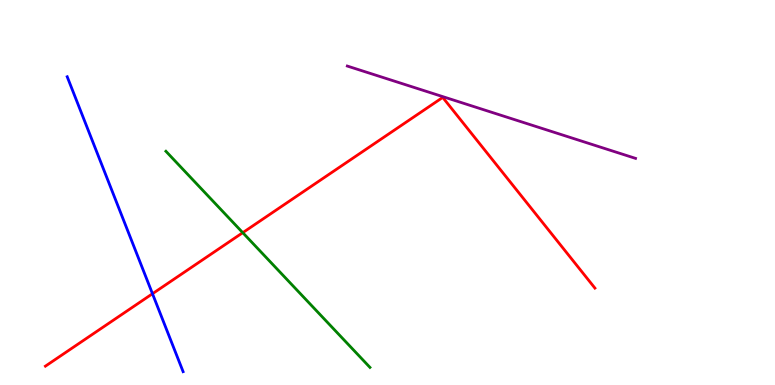[{'lines': ['blue', 'red'], 'intersections': [{'x': 1.97, 'y': 2.37}]}, {'lines': ['green', 'red'], 'intersections': [{'x': 3.13, 'y': 3.96}]}, {'lines': ['purple', 'red'], 'intersections': []}, {'lines': ['blue', 'green'], 'intersections': []}, {'lines': ['blue', 'purple'], 'intersections': []}, {'lines': ['green', 'purple'], 'intersections': []}]